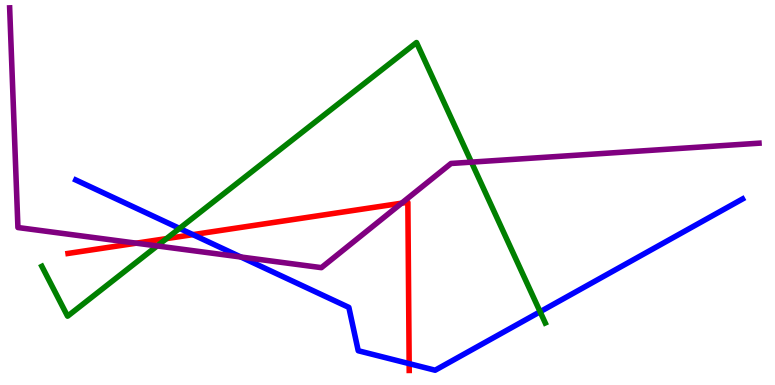[{'lines': ['blue', 'red'], 'intersections': [{'x': 2.49, 'y': 3.91}, {'x': 5.28, 'y': 0.555}]}, {'lines': ['green', 'red'], 'intersections': [{'x': 2.15, 'y': 3.8}]}, {'lines': ['purple', 'red'], 'intersections': [{'x': 1.76, 'y': 3.68}, {'x': 5.18, 'y': 4.72}]}, {'lines': ['blue', 'green'], 'intersections': [{'x': 2.32, 'y': 4.07}, {'x': 6.97, 'y': 1.9}]}, {'lines': ['blue', 'purple'], 'intersections': [{'x': 3.11, 'y': 3.32}]}, {'lines': ['green', 'purple'], 'intersections': [{'x': 2.03, 'y': 3.61}, {'x': 6.08, 'y': 5.79}]}]